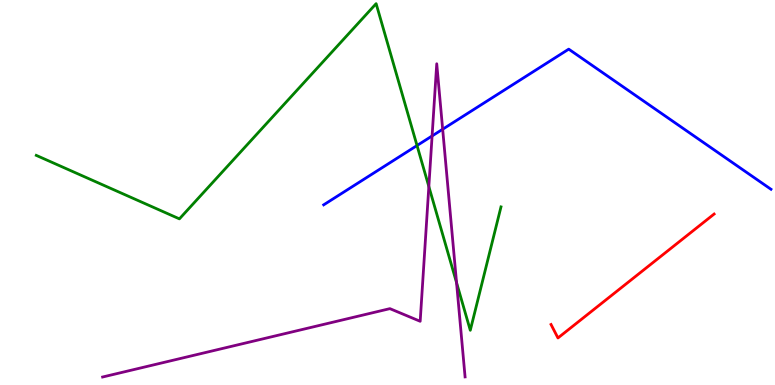[{'lines': ['blue', 'red'], 'intersections': []}, {'lines': ['green', 'red'], 'intersections': []}, {'lines': ['purple', 'red'], 'intersections': []}, {'lines': ['blue', 'green'], 'intersections': [{'x': 5.38, 'y': 6.22}]}, {'lines': ['blue', 'purple'], 'intersections': [{'x': 5.58, 'y': 6.47}, {'x': 5.71, 'y': 6.64}]}, {'lines': ['green', 'purple'], 'intersections': [{'x': 5.53, 'y': 5.15}, {'x': 5.89, 'y': 2.66}]}]